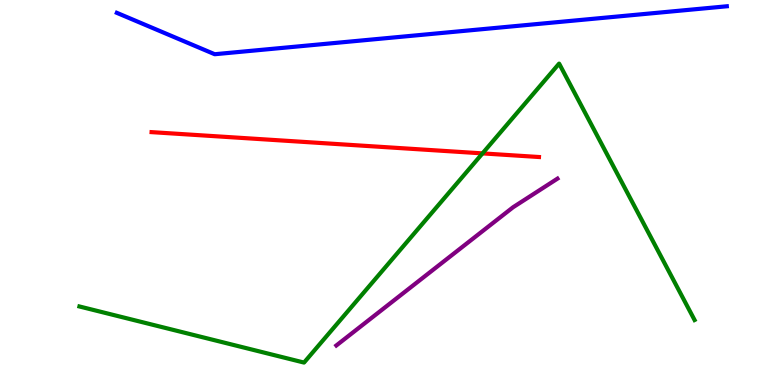[{'lines': ['blue', 'red'], 'intersections': []}, {'lines': ['green', 'red'], 'intersections': [{'x': 6.23, 'y': 6.02}]}, {'lines': ['purple', 'red'], 'intersections': []}, {'lines': ['blue', 'green'], 'intersections': []}, {'lines': ['blue', 'purple'], 'intersections': []}, {'lines': ['green', 'purple'], 'intersections': []}]